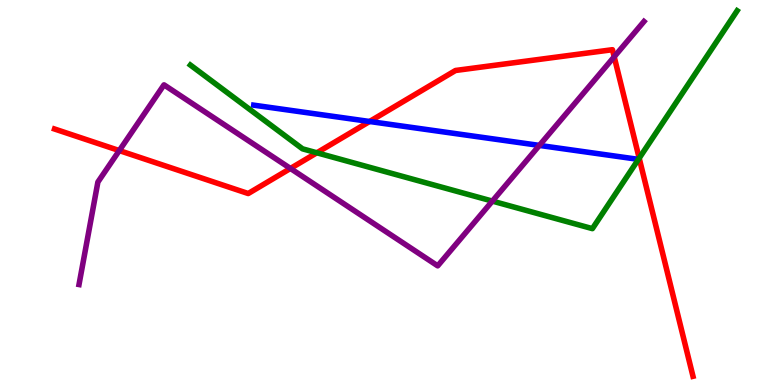[{'lines': ['blue', 'red'], 'intersections': [{'x': 4.77, 'y': 6.84}]}, {'lines': ['green', 'red'], 'intersections': [{'x': 4.09, 'y': 6.03}, {'x': 8.25, 'y': 5.89}]}, {'lines': ['purple', 'red'], 'intersections': [{'x': 1.54, 'y': 6.09}, {'x': 3.75, 'y': 5.62}, {'x': 7.93, 'y': 8.53}]}, {'lines': ['blue', 'green'], 'intersections': []}, {'lines': ['blue', 'purple'], 'intersections': [{'x': 6.96, 'y': 6.22}]}, {'lines': ['green', 'purple'], 'intersections': [{'x': 6.35, 'y': 4.78}]}]